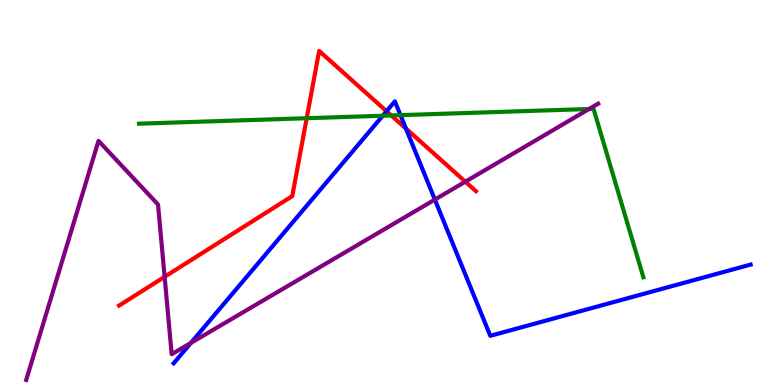[{'lines': ['blue', 'red'], 'intersections': [{'x': 4.99, 'y': 7.11}, {'x': 5.24, 'y': 6.66}]}, {'lines': ['green', 'red'], 'intersections': [{'x': 3.96, 'y': 6.93}, {'x': 5.05, 'y': 7.0}]}, {'lines': ['purple', 'red'], 'intersections': [{'x': 2.12, 'y': 2.81}, {'x': 6.0, 'y': 5.28}]}, {'lines': ['blue', 'green'], 'intersections': [{'x': 4.94, 'y': 6.99}, {'x': 5.17, 'y': 7.01}]}, {'lines': ['blue', 'purple'], 'intersections': [{'x': 2.46, 'y': 1.09}, {'x': 5.61, 'y': 4.82}]}, {'lines': ['green', 'purple'], 'intersections': [{'x': 7.6, 'y': 7.17}]}]